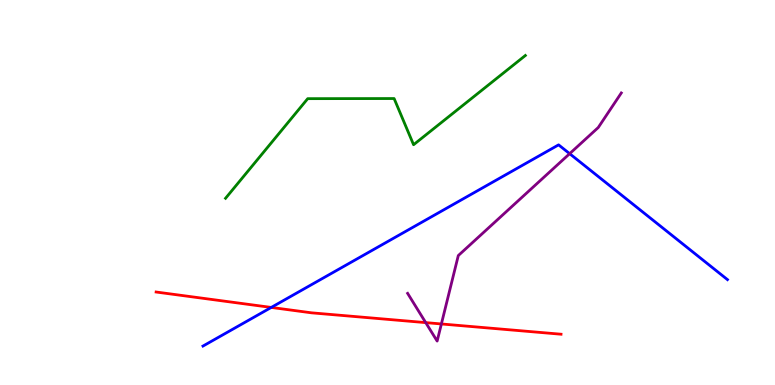[{'lines': ['blue', 'red'], 'intersections': [{'x': 3.5, 'y': 2.01}]}, {'lines': ['green', 'red'], 'intersections': []}, {'lines': ['purple', 'red'], 'intersections': [{'x': 5.49, 'y': 1.62}, {'x': 5.7, 'y': 1.59}]}, {'lines': ['blue', 'green'], 'intersections': []}, {'lines': ['blue', 'purple'], 'intersections': [{'x': 7.35, 'y': 6.01}]}, {'lines': ['green', 'purple'], 'intersections': []}]